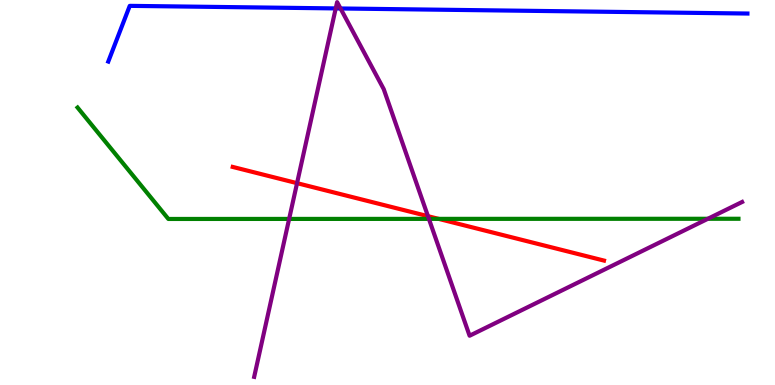[{'lines': ['blue', 'red'], 'intersections': []}, {'lines': ['green', 'red'], 'intersections': [{'x': 5.66, 'y': 4.32}]}, {'lines': ['purple', 'red'], 'intersections': [{'x': 3.83, 'y': 5.24}, {'x': 5.52, 'y': 4.38}]}, {'lines': ['blue', 'green'], 'intersections': []}, {'lines': ['blue', 'purple'], 'intersections': [{'x': 4.33, 'y': 9.78}, {'x': 4.39, 'y': 9.78}]}, {'lines': ['green', 'purple'], 'intersections': [{'x': 3.73, 'y': 4.31}, {'x': 5.53, 'y': 4.31}, {'x': 9.13, 'y': 4.32}]}]